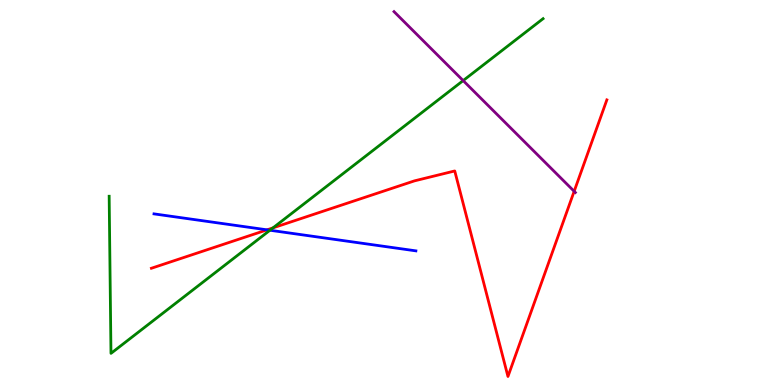[{'lines': ['blue', 'red'], 'intersections': [{'x': 3.45, 'y': 4.03}]}, {'lines': ['green', 'red'], 'intersections': [{'x': 3.52, 'y': 4.08}]}, {'lines': ['purple', 'red'], 'intersections': [{'x': 7.41, 'y': 5.03}]}, {'lines': ['blue', 'green'], 'intersections': [{'x': 3.48, 'y': 4.02}]}, {'lines': ['blue', 'purple'], 'intersections': []}, {'lines': ['green', 'purple'], 'intersections': [{'x': 5.98, 'y': 7.91}]}]